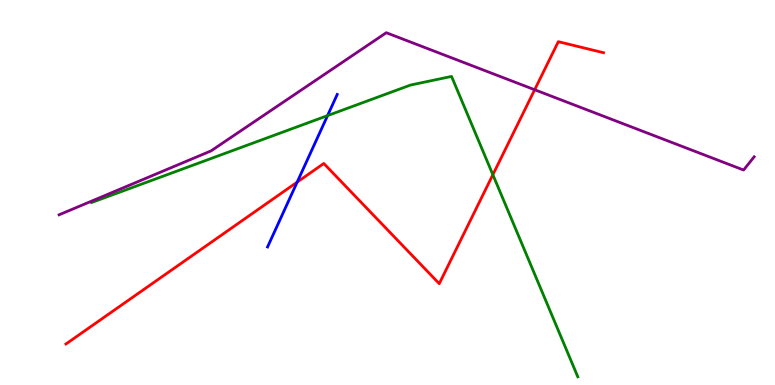[{'lines': ['blue', 'red'], 'intersections': [{'x': 3.83, 'y': 5.27}]}, {'lines': ['green', 'red'], 'intersections': [{'x': 6.36, 'y': 5.46}]}, {'lines': ['purple', 'red'], 'intersections': [{'x': 6.9, 'y': 7.67}]}, {'lines': ['blue', 'green'], 'intersections': [{'x': 4.23, 'y': 7.0}]}, {'lines': ['blue', 'purple'], 'intersections': []}, {'lines': ['green', 'purple'], 'intersections': []}]